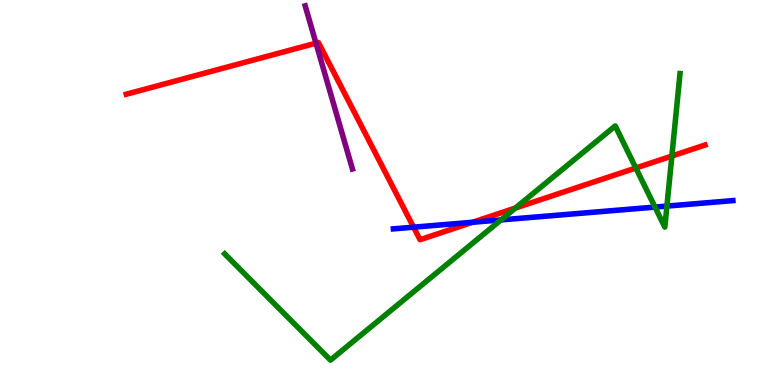[{'lines': ['blue', 'red'], 'intersections': [{'x': 5.34, 'y': 4.1}, {'x': 6.1, 'y': 4.23}]}, {'lines': ['green', 'red'], 'intersections': [{'x': 6.65, 'y': 4.6}, {'x': 8.2, 'y': 5.64}, {'x': 8.67, 'y': 5.95}]}, {'lines': ['purple', 'red'], 'intersections': [{'x': 4.08, 'y': 8.88}]}, {'lines': ['blue', 'green'], 'intersections': [{'x': 6.46, 'y': 4.29}, {'x': 8.45, 'y': 4.62}, {'x': 8.61, 'y': 4.65}]}, {'lines': ['blue', 'purple'], 'intersections': []}, {'lines': ['green', 'purple'], 'intersections': []}]